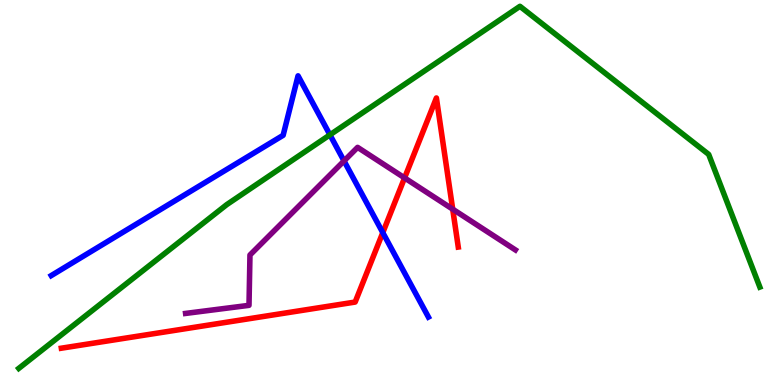[{'lines': ['blue', 'red'], 'intersections': [{'x': 4.94, 'y': 3.96}]}, {'lines': ['green', 'red'], 'intersections': []}, {'lines': ['purple', 'red'], 'intersections': [{'x': 5.22, 'y': 5.38}, {'x': 5.84, 'y': 4.57}]}, {'lines': ['blue', 'green'], 'intersections': [{'x': 4.26, 'y': 6.5}]}, {'lines': ['blue', 'purple'], 'intersections': [{'x': 4.44, 'y': 5.82}]}, {'lines': ['green', 'purple'], 'intersections': []}]